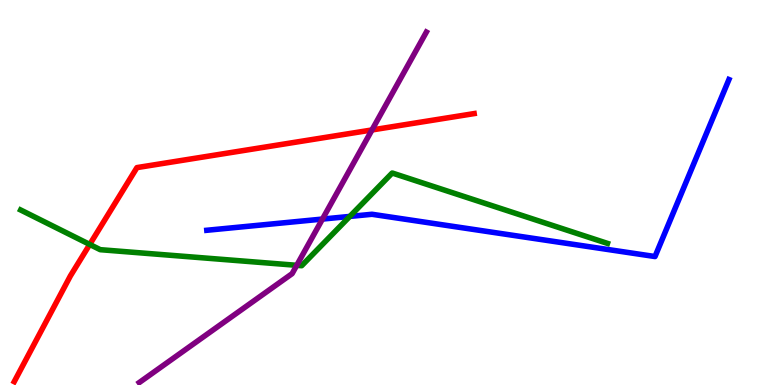[{'lines': ['blue', 'red'], 'intersections': []}, {'lines': ['green', 'red'], 'intersections': [{'x': 1.16, 'y': 3.65}]}, {'lines': ['purple', 'red'], 'intersections': [{'x': 4.8, 'y': 6.62}]}, {'lines': ['blue', 'green'], 'intersections': [{'x': 4.51, 'y': 4.38}]}, {'lines': ['blue', 'purple'], 'intersections': [{'x': 4.16, 'y': 4.31}]}, {'lines': ['green', 'purple'], 'intersections': [{'x': 3.83, 'y': 3.11}]}]